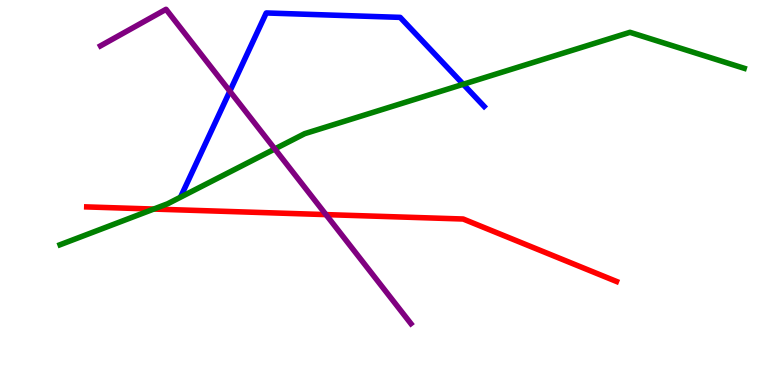[{'lines': ['blue', 'red'], 'intersections': []}, {'lines': ['green', 'red'], 'intersections': [{'x': 1.98, 'y': 4.57}]}, {'lines': ['purple', 'red'], 'intersections': [{'x': 4.21, 'y': 4.43}]}, {'lines': ['blue', 'green'], 'intersections': [{'x': 5.98, 'y': 7.81}]}, {'lines': ['blue', 'purple'], 'intersections': [{'x': 2.97, 'y': 7.63}]}, {'lines': ['green', 'purple'], 'intersections': [{'x': 3.55, 'y': 6.13}]}]